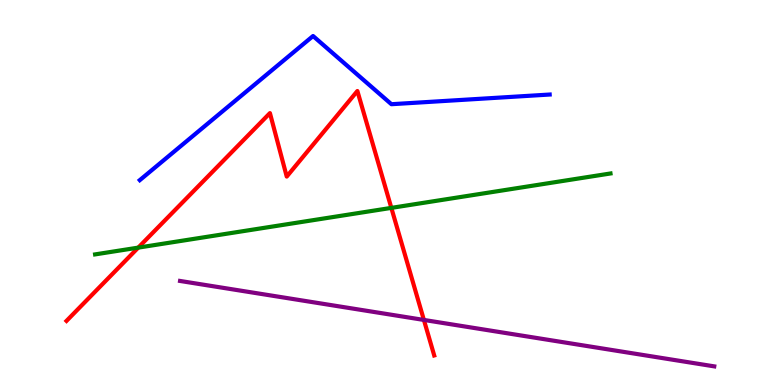[{'lines': ['blue', 'red'], 'intersections': []}, {'lines': ['green', 'red'], 'intersections': [{'x': 1.78, 'y': 3.57}, {'x': 5.05, 'y': 4.6}]}, {'lines': ['purple', 'red'], 'intersections': [{'x': 5.47, 'y': 1.69}]}, {'lines': ['blue', 'green'], 'intersections': []}, {'lines': ['blue', 'purple'], 'intersections': []}, {'lines': ['green', 'purple'], 'intersections': []}]